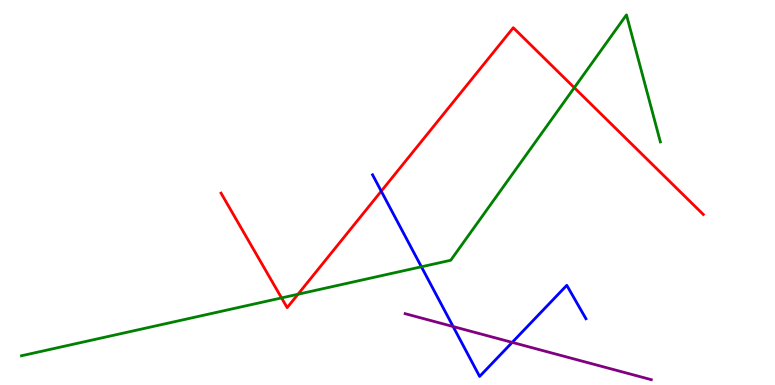[{'lines': ['blue', 'red'], 'intersections': [{'x': 4.92, 'y': 5.03}]}, {'lines': ['green', 'red'], 'intersections': [{'x': 3.63, 'y': 2.26}, {'x': 3.84, 'y': 2.36}, {'x': 7.41, 'y': 7.72}]}, {'lines': ['purple', 'red'], 'intersections': []}, {'lines': ['blue', 'green'], 'intersections': [{'x': 5.44, 'y': 3.07}]}, {'lines': ['blue', 'purple'], 'intersections': [{'x': 5.85, 'y': 1.52}, {'x': 6.61, 'y': 1.11}]}, {'lines': ['green', 'purple'], 'intersections': []}]